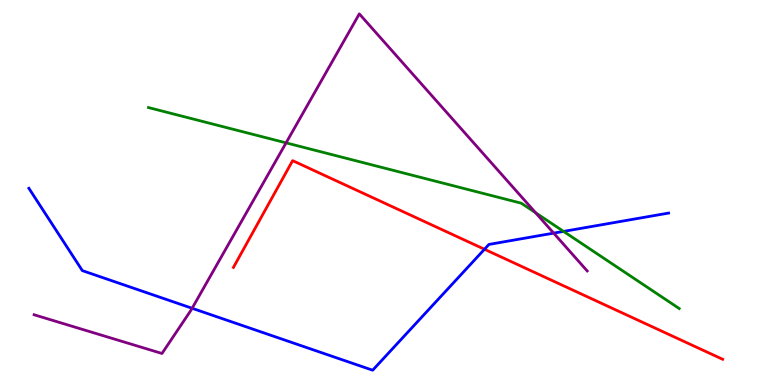[{'lines': ['blue', 'red'], 'intersections': [{'x': 6.25, 'y': 3.53}]}, {'lines': ['green', 'red'], 'intersections': []}, {'lines': ['purple', 'red'], 'intersections': []}, {'lines': ['blue', 'green'], 'intersections': [{'x': 7.27, 'y': 3.99}]}, {'lines': ['blue', 'purple'], 'intersections': [{'x': 2.48, 'y': 1.99}, {'x': 7.14, 'y': 3.94}]}, {'lines': ['green', 'purple'], 'intersections': [{'x': 3.69, 'y': 6.29}, {'x': 6.91, 'y': 4.47}]}]